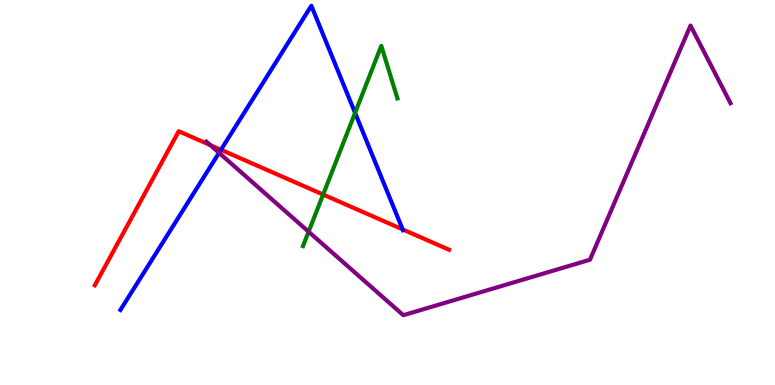[{'lines': ['blue', 'red'], 'intersections': [{'x': 2.85, 'y': 6.11}, {'x': 5.2, 'y': 4.04}]}, {'lines': ['green', 'red'], 'intersections': [{'x': 4.17, 'y': 4.95}]}, {'lines': ['purple', 'red'], 'intersections': [{'x': 2.71, 'y': 6.23}]}, {'lines': ['blue', 'green'], 'intersections': [{'x': 4.58, 'y': 7.07}]}, {'lines': ['blue', 'purple'], 'intersections': [{'x': 2.83, 'y': 6.03}]}, {'lines': ['green', 'purple'], 'intersections': [{'x': 3.98, 'y': 3.98}]}]